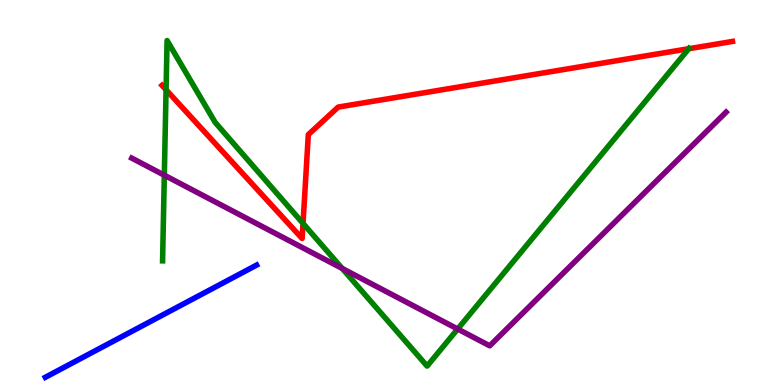[{'lines': ['blue', 'red'], 'intersections': []}, {'lines': ['green', 'red'], 'intersections': [{'x': 2.14, 'y': 7.67}, {'x': 3.91, 'y': 4.2}, {'x': 8.89, 'y': 8.73}]}, {'lines': ['purple', 'red'], 'intersections': []}, {'lines': ['blue', 'green'], 'intersections': []}, {'lines': ['blue', 'purple'], 'intersections': []}, {'lines': ['green', 'purple'], 'intersections': [{'x': 2.12, 'y': 5.45}, {'x': 4.42, 'y': 3.03}, {'x': 5.91, 'y': 1.45}]}]